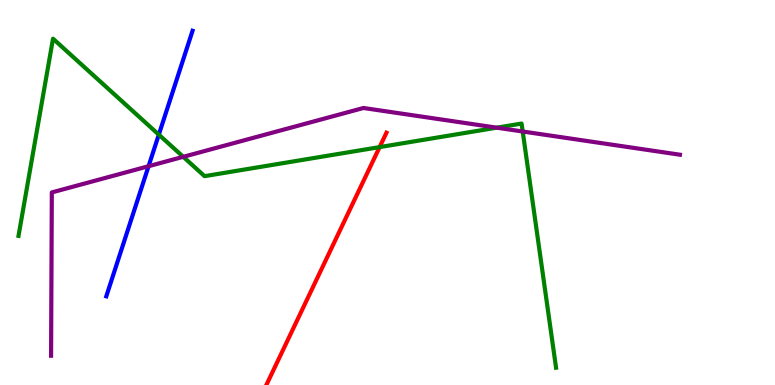[{'lines': ['blue', 'red'], 'intersections': []}, {'lines': ['green', 'red'], 'intersections': [{'x': 4.9, 'y': 6.18}]}, {'lines': ['purple', 'red'], 'intersections': []}, {'lines': ['blue', 'green'], 'intersections': [{'x': 2.05, 'y': 6.5}]}, {'lines': ['blue', 'purple'], 'intersections': [{'x': 1.92, 'y': 5.68}]}, {'lines': ['green', 'purple'], 'intersections': [{'x': 2.36, 'y': 5.93}, {'x': 6.41, 'y': 6.68}, {'x': 6.74, 'y': 6.58}]}]